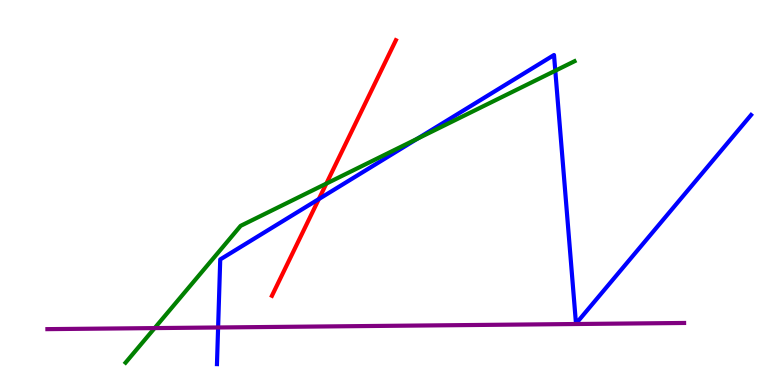[{'lines': ['blue', 'red'], 'intersections': [{'x': 4.11, 'y': 4.83}]}, {'lines': ['green', 'red'], 'intersections': [{'x': 4.21, 'y': 5.23}]}, {'lines': ['purple', 'red'], 'intersections': []}, {'lines': ['blue', 'green'], 'intersections': [{'x': 5.38, 'y': 6.4}, {'x': 7.17, 'y': 8.16}]}, {'lines': ['blue', 'purple'], 'intersections': [{'x': 2.81, 'y': 1.49}]}, {'lines': ['green', 'purple'], 'intersections': [{'x': 2.0, 'y': 1.48}]}]